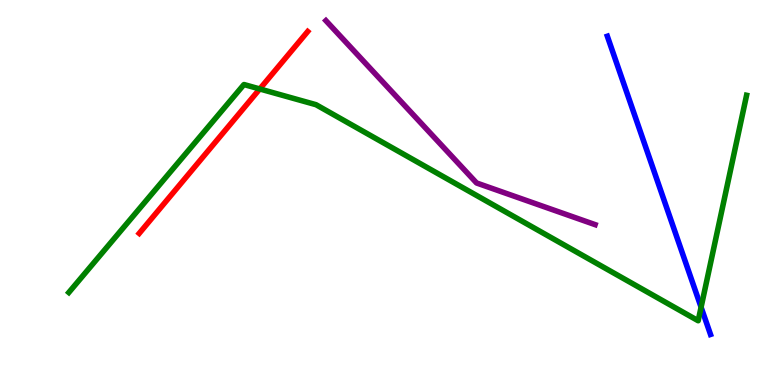[{'lines': ['blue', 'red'], 'intersections': []}, {'lines': ['green', 'red'], 'intersections': [{'x': 3.35, 'y': 7.69}]}, {'lines': ['purple', 'red'], 'intersections': []}, {'lines': ['blue', 'green'], 'intersections': [{'x': 9.05, 'y': 2.02}]}, {'lines': ['blue', 'purple'], 'intersections': []}, {'lines': ['green', 'purple'], 'intersections': []}]